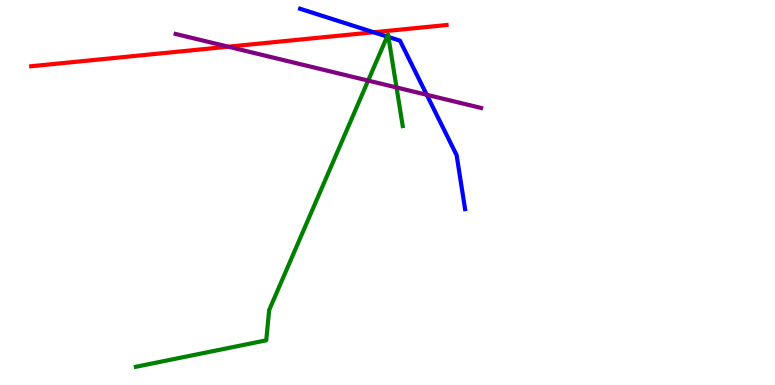[{'lines': ['blue', 'red'], 'intersections': [{'x': 4.82, 'y': 9.16}]}, {'lines': ['green', 'red'], 'intersections': []}, {'lines': ['purple', 'red'], 'intersections': [{'x': 2.94, 'y': 8.79}]}, {'lines': ['blue', 'green'], 'intersections': [{'x': 5.0, 'y': 9.05}, {'x': 5.01, 'y': 9.04}]}, {'lines': ['blue', 'purple'], 'intersections': [{'x': 5.51, 'y': 7.54}]}, {'lines': ['green', 'purple'], 'intersections': [{'x': 4.75, 'y': 7.91}, {'x': 5.12, 'y': 7.73}]}]